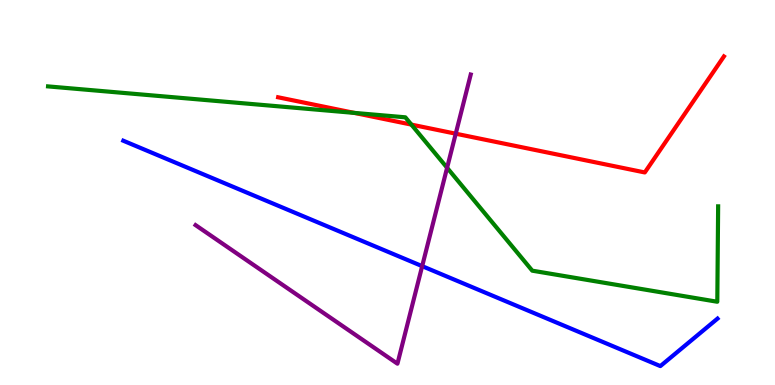[{'lines': ['blue', 'red'], 'intersections': []}, {'lines': ['green', 'red'], 'intersections': [{'x': 4.57, 'y': 7.07}, {'x': 5.31, 'y': 6.76}]}, {'lines': ['purple', 'red'], 'intersections': [{'x': 5.88, 'y': 6.53}]}, {'lines': ['blue', 'green'], 'intersections': []}, {'lines': ['blue', 'purple'], 'intersections': [{'x': 5.45, 'y': 3.09}]}, {'lines': ['green', 'purple'], 'intersections': [{'x': 5.77, 'y': 5.64}]}]